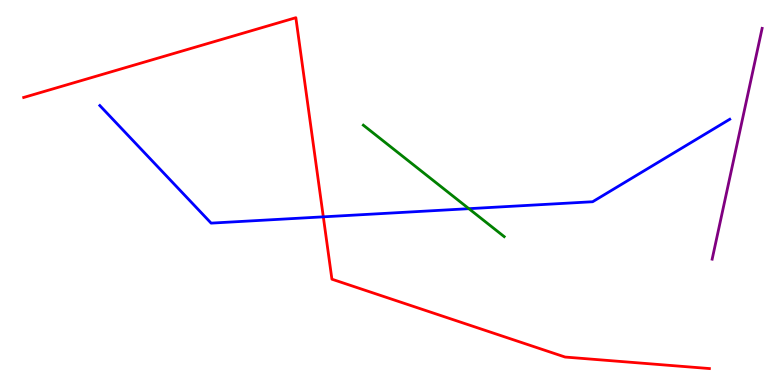[{'lines': ['blue', 'red'], 'intersections': [{'x': 4.17, 'y': 4.37}]}, {'lines': ['green', 'red'], 'intersections': []}, {'lines': ['purple', 'red'], 'intersections': []}, {'lines': ['blue', 'green'], 'intersections': [{'x': 6.05, 'y': 4.58}]}, {'lines': ['blue', 'purple'], 'intersections': []}, {'lines': ['green', 'purple'], 'intersections': []}]